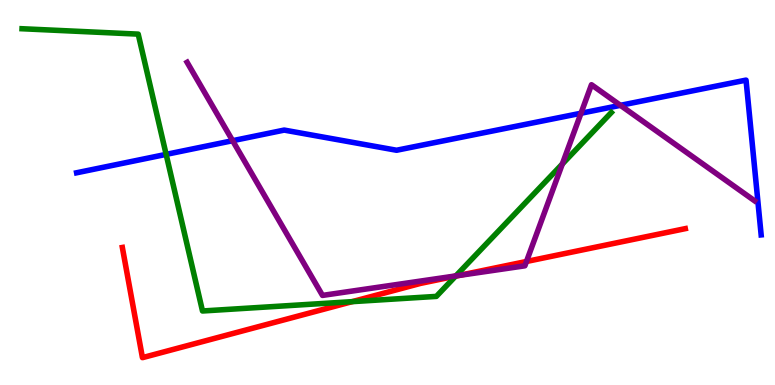[{'lines': ['blue', 'red'], 'intersections': []}, {'lines': ['green', 'red'], 'intersections': [{'x': 4.54, 'y': 2.16}, {'x': 5.88, 'y': 2.83}]}, {'lines': ['purple', 'red'], 'intersections': [{'x': 5.92, 'y': 2.84}, {'x': 6.79, 'y': 3.21}]}, {'lines': ['blue', 'green'], 'intersections': [{'x': 2.14, 'y': 5.99}]}, {'lines': ['blue', 'purple'], 'intersections': [{'x': 3.0, 'y': 6.35}, {'x': 7.5, 'y': 7.06}, {'x': 8.01, 'y': 7.26}]}, {'lines': ['green', 'purple'], 'intersections': [{'x': 5.88, 'y': 2.83}, {'x': 7.26, 'y': 5.74}]}]